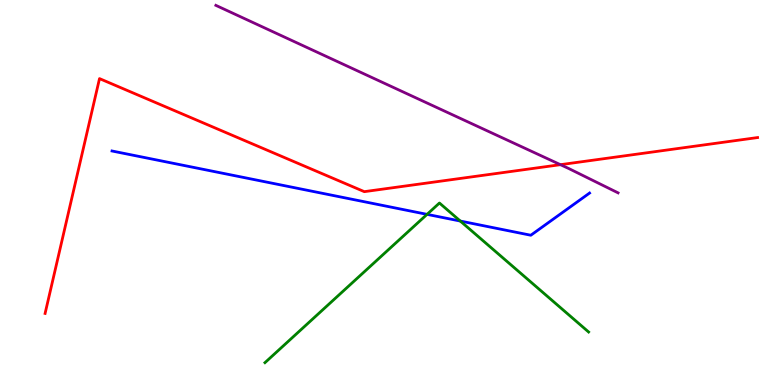[{'lines': ['blue', 'red'], 'intersections': []}, {'lines': ['green', 'red'], 'intersections': []}, {'lines': ['purple', 'red'], 'intersections': [{'x': 7.23, 'y': 5.72}]}, {'lines': ['blue', 'green'], 'intersections': [{'x': 5.51, 'y': 4.43}, {'x': 5.94, 'y': 4.26}]}, {'lines': ['blue', 'purple'], 'intersections': []}, {'lines': ['green', 'purple'], 'intersections': []}]